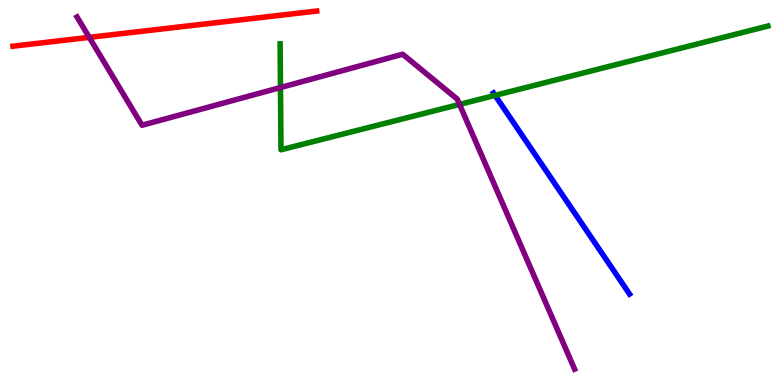[{'lines': ['blue', 'red'], 'intersections': []}, {'lines': ['green', 'red'], 'intersections': []}, {'lines': ['purple', 'red'], 'intersections': [{'x': 1.15, 'y': 9.03}]}, {'lines': ['blue', 'green'], 'intersections': [{'x': 6.39, 'y': 7.52}]}, {'lines': ['blue', 'purple'], 'intersections': []}, {'lines': ['green', 'purple'], 'intersections': [{'x': 3.62, 'y': 7.73}, {'x': 5.93, 'y': 7.29}]}]